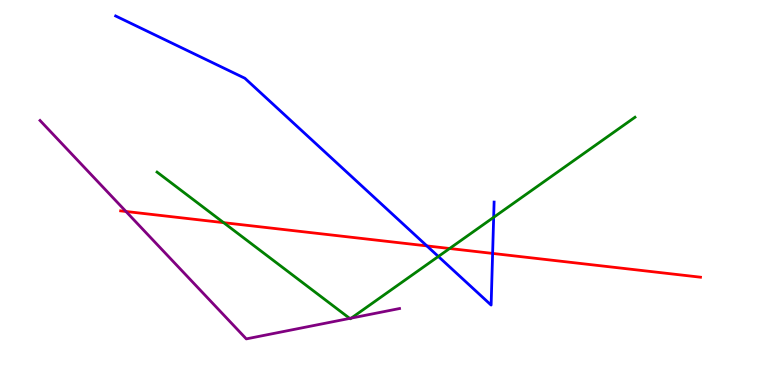[{'lines': ['blue', 'red'], 'intersections': [{'x': 5.51, 'y': 3.61}, {'x': 6.36, 'y': 3.42}]}, {'lines': ['green', 'red'], 'intersections': [{'x': 2.89, 'y': 4.22}, {'x': 5.8, 'y': 3.55}]}, {'lines': ['purple', 'red'], 'intersections': [{'x': 1.63, 'y': 4.51}]}, {'lines': ['blue', 'green'], 'intersections': [{'x': 5.66, 'y': 3.34}, {'x': 6.37, 'y': 4.36}]}, {'lines': ['blue', 'purple'], 'intersections': []}, {'lines': ['green', 'purple'], 'intersections': [{'x': 4.51, 'y': 1.73}, {'x': 4.53, 'y': 1.74}]}]